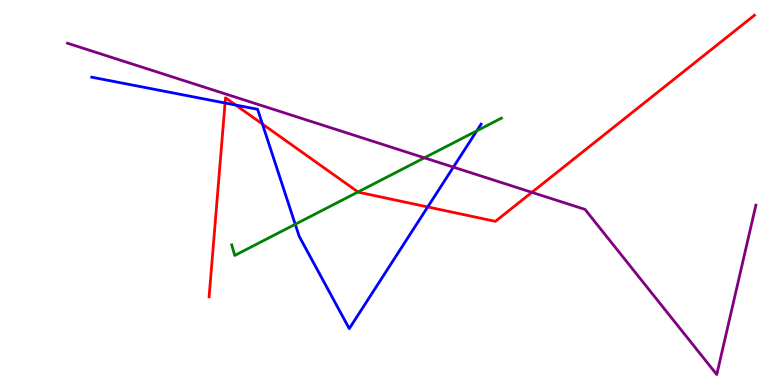[{'lines': ['blue', 'red'], 'intersections': [{'x': 2.9, 'y': 7.32}, {'x': 3.04, 'y': 7.27}, {'x': 3.39, 'y': 6.78}, {'x': 5.52, 'y': 4.62}]}, {'lines': ['green', 'red'], 'intersections': [{'x': 4.62, 'y': 5.01}]}, {'lines': ['purple', 'red'], 'intersections': [{'x': 6.86, 'y': 5.0}]}, {'lines': ['blue', 'green'], 'intersections': [{'x': 3.81, 'y': 4.17}, {'x': 6.15, 'y': 6.6}]}, {'lines': ['blue', 'purple'], 'intersections': [{'x': 5.85, 'y': 5.66}]}, {'lines': ['green', 'purple'], 'intersections': [{'x': 5.48, 'y': 5.9}]}]